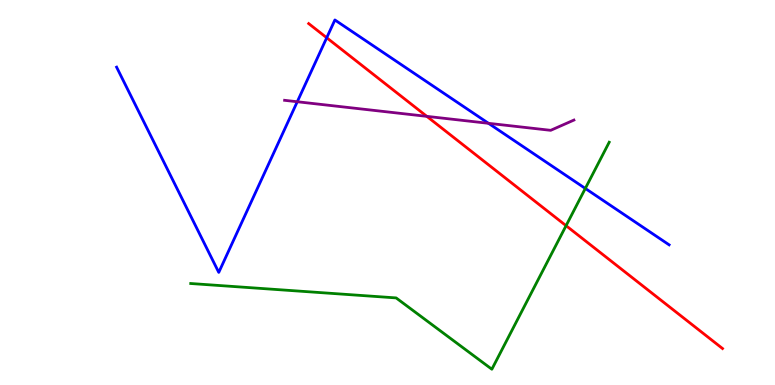[{'lines': ['blue', 'red'], 'intersections': [{'x': 4.22, 'y': 9.02}]}, {'lines': ['green', 'red'], 'intersections': [{'x': 7.3, 'y': 4.14}]}, {'lines': ['purple', 'red'], 'intersections': [{'x': 5.51, 'y': 6.98}]}, {'lines': ['blue', 'green'], 'intersections': [{'x': 7.55, 'y': 5.11}]}, {'lines': ['blue', 'purple'], 'intersections': [{'x': 3.84, 'y': 7.36}, {'x': 6.3, 'y': 6.8}]}, {'lines': ['green', 'purple'], 'intersections': []}]